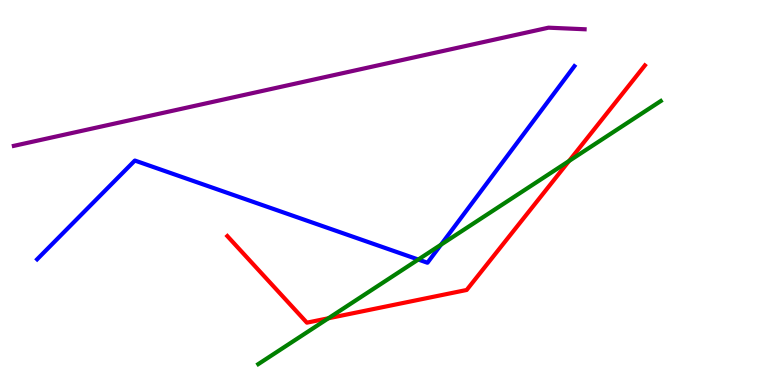[{'lines': ['blue', 'red'], 'intersections': []}, {'lines': ['green', 'red'], 'intersections': [{'x': 4.24, 'y': 1.73}, {'x': 7.34, 'y': 5.82}]}, {'lines': ['purple', 'red'], 'intersections': []}, {'lines': ['blue', 'green'], 'intersections': [{'x': 5.4, 'y': 3.26}, {'x': 5.69, 'y': 3.64}]}, {'lines': ['blue', 'purple'], 'intersections': []}, {'lines': ['green', 'purple'], 'intersections': []}]